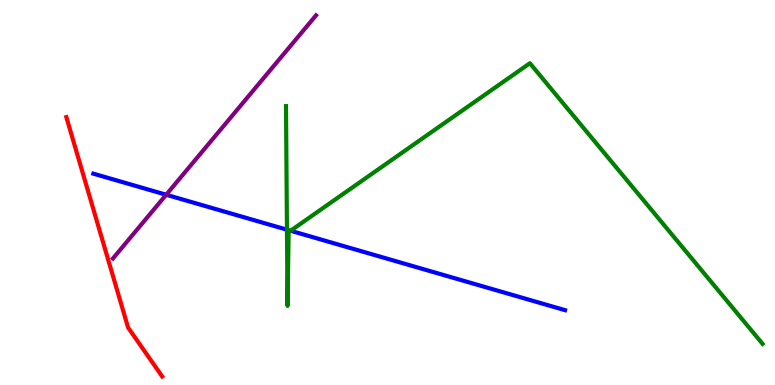[{'lines': ['blue', 'red'], 'intersections': []}, {'lines': ['green', 'red'], 'intersections': []}, {'lines': ['purple', 'red'], 'intersections': []}, {'lines': ['blue', 'green'], 'intersections': [{'x': 3.7, 'y': 4.03}, {'x': 3.75, 'y': 4.01}]}, {'lines': ['blue', 'purple'], 'intersections': [{'x': 2.14, 'y': 4.94}]}, {'lines': ['green', 'purple'], 'intersections': []}]